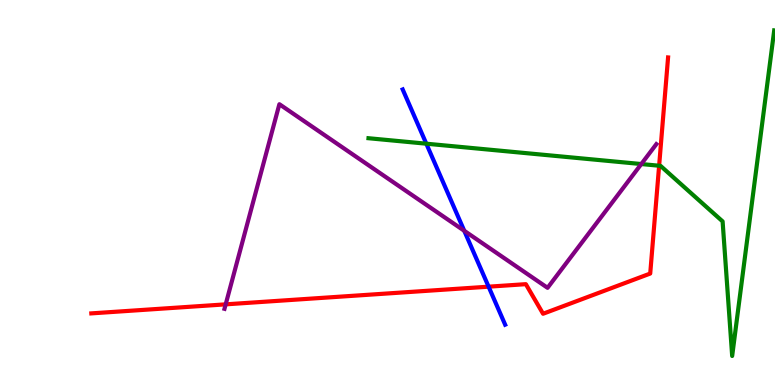[{'lines': ['blue', 'red'], 'intersections': [{'x': 6.3, 'y': 2.55}]}, {'lines': ['green', 'red'], 'intersections': [{'x': 8.5, 'y': 5.7}]}, {'lines': ['purple', 'red'], 'intersections': [{'x': 2.91, 'y': 2.09}]}, {'lines': ['blue', 'green'], 'intersections': [{'x': 5.5, 'y': 6.27}]}, {'lines': ['blue', 'purple'], 'intersections': [{'x': 5.99, 'y': 4.01}]}, {'lines': ['green', 'purple'], 'intersections': [{'x': 8.27, 'y': 5.74}]}]